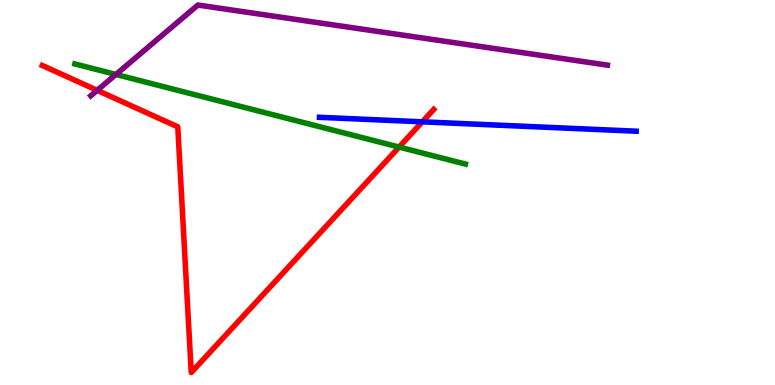[{'lines': ['blue', 'red'], 'intersections': [{'x': 5.45, 'y': 6.84}]}, {'lines': ['green', 'red'], 'intersections': [{'x': 5.15, 'y': 6.18}]}, {'lines': ['purple', 'red'], 'intersections': [{'x': 1.25, 'y': 7.65}]}, {'lines': ['blue', 'green'], 'intersections': []}, {'lines': ['blue', 'purple'], 'intersections': []}, {'lines': ['green', 'purple'], 'intersections': [{'x': 1.5, 'y': 8.07}]}]